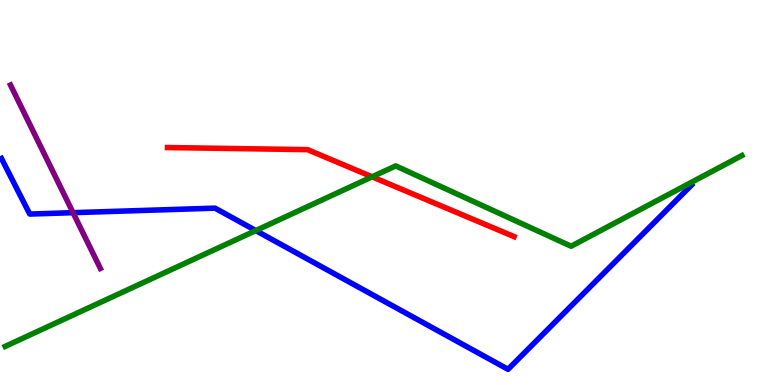[{'lines': ['blue', 'red'], 'intersections': []}, {'lines': ['green', 'red'], 'intersections': [{'x': 4.8, 'y': 5.41}]}, {'lines': ['purple', 'red'], 'intersections': []}, {'lines': ['blue', 'green'], 'intersections': [{'x': 3.3, 'y': 4.01}]}, {'lines': ['blue', 'purple'], 'intersections': [{'x': 0.943, 'y': 4.48}]}, {'lines': ['green', 'purple'], 'intersections': []}]